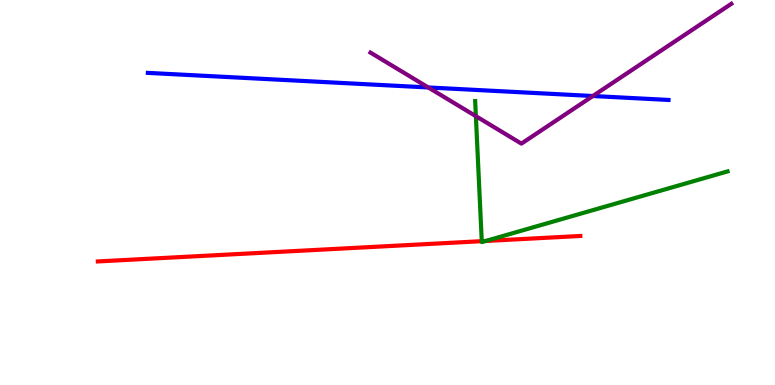[{'lines': ['blue', 'red'], 'intersections': []}, {'lines': ['green', 'red'], 'intersections': [{'x': 6.22, 'y': 3.74}, {'x': 6.27, 'y': 3.74}]}, {'lines': ['purple', 'red'], 'intersections': []}, {'lines': ['blue', 'green'], 'intersections': []}, {'lines': ['blue', 'purple'], 'intersections': [{'x': 5.53, 'y': 7.73}, {'x': 7.65, 'y': 7.51}]}, {'lines': ['green', 'purple'], 'intersections': [{'x': 6.14, 'y': 6.98}]}]